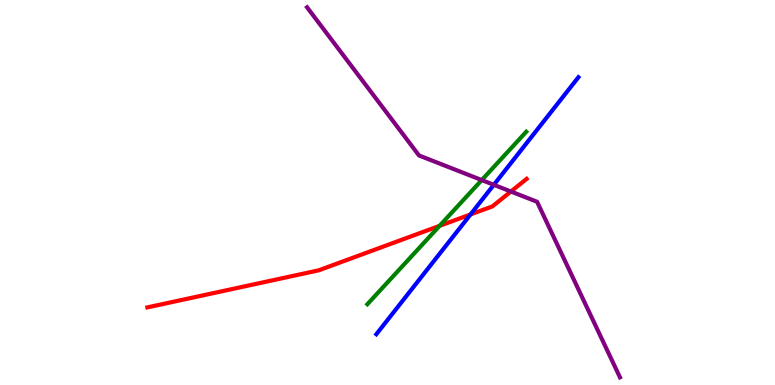[{'lines': ['blue', 'red'], 'intersections': [{'x': 6.07, 'y': 4.43}]}, {'lines': ['green', 'red'], 'intersections': [{'x': 5.67, 'y': 4.13}]}, {'lines': ['purple', 'red'], 'intersections': [{'x': 6.59, 'y': 5.03}]}, {'lines': ['blue', 'green'], 'intersections': []}, {'lines': ['blue', 'purple'], 'intersections': [{'x': 6.37, 'y': 5.2}]}, {'lines': ['green', 'purple'], 'intersections': [{'x': 6.22, 'y': 5.32}]}]